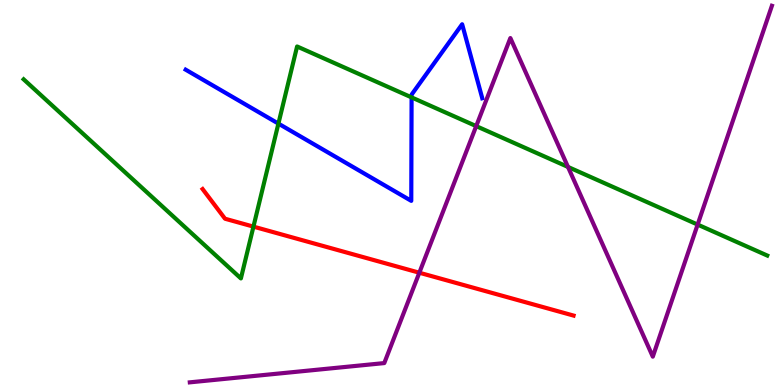[{'lines': ['blue', 'red'], 'intersections': []}, {'lines': ['green', 'red'], 'intersections': [{'x': 3.27, 'y': 4.11}]}, {'lines': ['purple', 'red'], 'intersections': [{'x': 5.41, 'y': 2.92}]}, {'lines': ['blue', 'green'], 'intersections': [{'x': 3.59, 'y': 6.79}, {'x': 5.31, 'y': 7.47}]}, {'lines': ['blue', 'purple'], 'intersections': []}, {'lines': ['green', 'purple'], 'intersections': [{'x': 6.14, 'y': 6.72}, {'x': 7.33, 'y': 5.66}, {'x': 9.0, 'y': 4.17}]}]